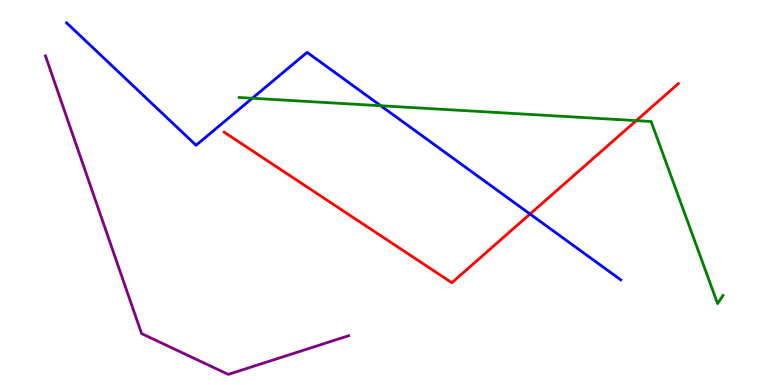[{'lines': ['blue', 'red'], 'intersections': [{'x': 6.84, 'y': 4.44}]}, {'lines': ['green', 'red'], 'intersections': [{'x': 8.21, 'y': 6.87}]}, {'lines': ['purple', 'red'], 'intersections': []}, {'lines': ['blue', 'green'], 'intersections': [{'x': 3.26, 'y': 7.45}, {'x': 4.91, 'y': 7.25}]}, {'lines': ['blue', 'purple'], 'intersections': []}, {'lines': ['green', 'purple'], 'intersections': []}]